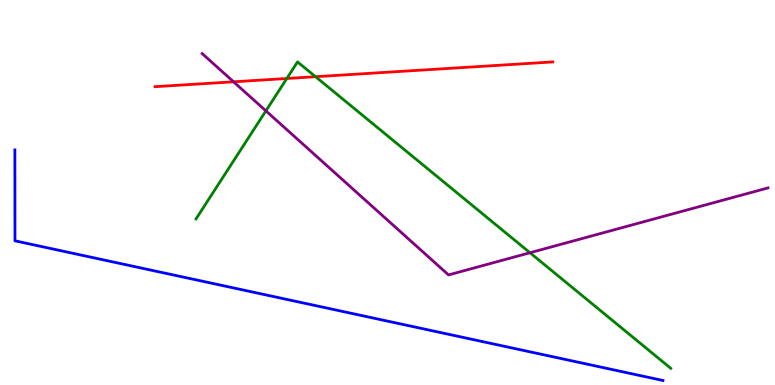[{'lines': ['blue', 'red'], 'intersections': []}, {'lines': ['green', 'red'], 'intersections': [{'x': 3.7, 'y': 7.96}, {'x': 4.07, 'y': 8.01}]}, {'lines': ['purple', 'red'], 'intersections': [{'x': 3.01, 'y': 7.88}]}, {'lines': ['blue', 'green'], 'intersections': []}, {'lines': ['blue', 'purple'], 'intersections': []}, {'lines': ['green', 'purple'], 'intersections': [{'x': 3.43, 'y': 7.12}, {'x': 6.84, 'y': 3.44}]}]